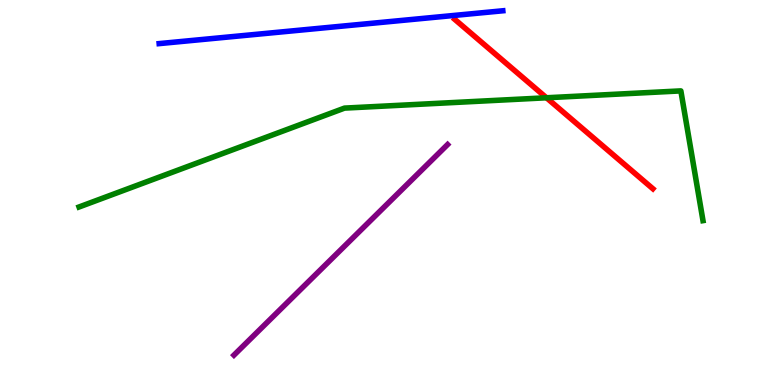[{'lines': ['blue', 'red'], 'intersections': []}, {'lines': ['green', 'red'], 'intersections': [{'x': 7.05, 'y': 7.46}]}, {'lines': ['purple', 'red'], 'intersections': []}, {'lines': ['blue', 'green'], 'intersections': []}, {'lines': ['blue', 'purple'], 'intersections': []}, {'lines': ['green', 'purple'], 'intersections': []}]